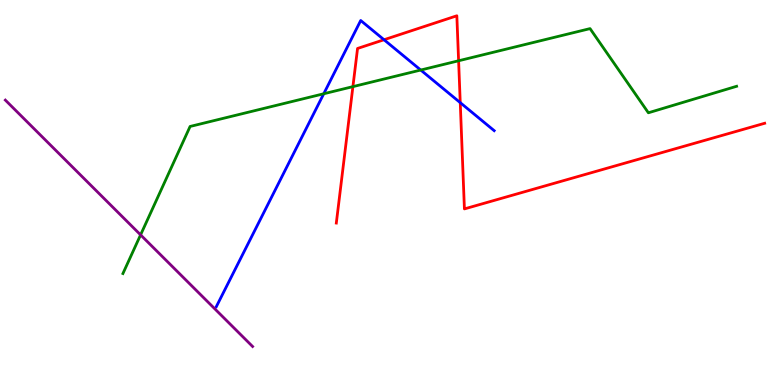[{'lines': ['blue', 'red'], 'intersections': [{'x': 4.96, 'y': 8.97}, {'x': 5.94, 'y': 7.33}]}, {'lines': ['green', 'red'], 'intersections': [{'x': 4.55, 'y': 7.75}, {'x': 5.92, 'y': 8.42}]}, {'lines': ['purple', 'red'], 'intersections': []}, {'lines': ['blue', 'green'], 'intersections': [{'x': 4.18, 'y': 7.56}, {'x': 5.43, 'y': 8.18}]}, {'lines': ['blue', 'purple'], 'intersections': []}, {'lines': ['green', 'purple'], 'intersections': [{'x': 1.81, 'y': 3.9}]}]